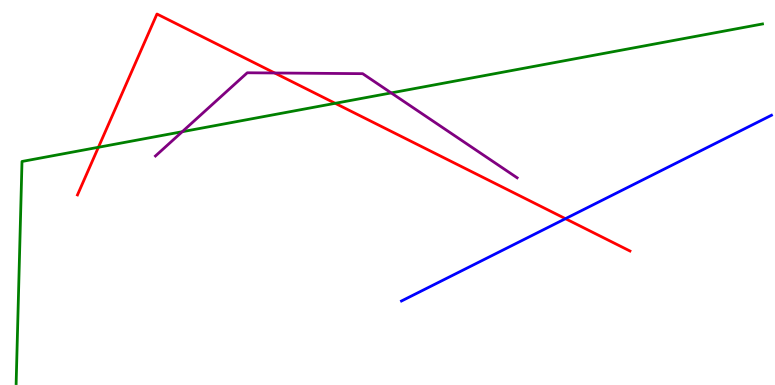[{'lines': ['blue', 'red'], 'intersections': [{'x': 7.3, 'y': 4.32}]}, {'lines': ['green', 'red'], 'intersections': [{'x': 1.27, 'y': 6.17}, {'x': 4.33, 'y': 7.32}]}, {'lines': ['purple', 'red'], 'intersections': [{'x': 3.54, 'y': 8.1}]}, {'lines': ['blue', 'green'], 'intersections': []}, {'lines': ['blue', 'purple'], 'intersections': []}, {'lines': ['green', 'purple'], 'intersections': [{'x': 2.35, 'y': 6.58}, {'x': 5.05, 'y': 7.59}]}]